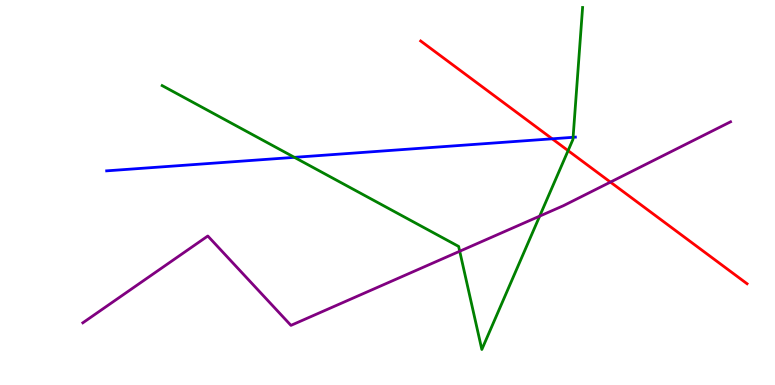[{'lines': ['blue', 'red'], 'intersections': [{'x': 7.13, 'y': 6.39}]}, {'lines': ['green', 'red'], 'intersections': [{'x': 7.33, 'y': 6.09}]}, {'lines': ['purple', 'red'], 'intersections': [{'x': 7.88, 'y': 5.27}]}, {'lines': ['blue', 'green'], 'intersections': [{'x': 3.8, 'y': 5.91}, {'x': 7.39, 'y': 6.43}]}, {'lines': ['blue', 'purple'], 'intersections': []}, {'lines': ['green', 'purple'], 'intersections': [{'x': 5.93, 'y': 3.47}, {'x': 6.96, 'y': 4.39}]}]